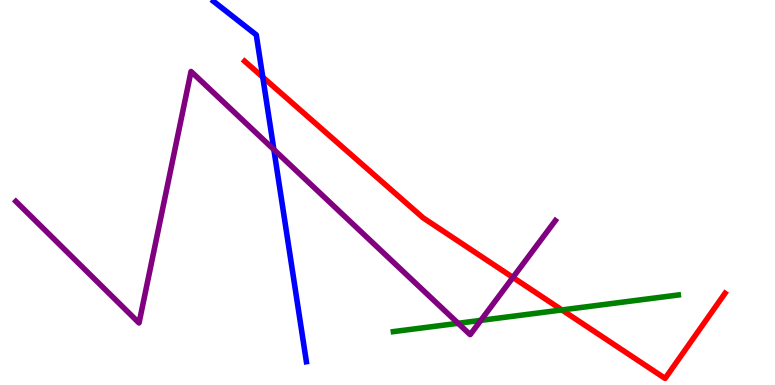[{'lines': ['blue', 'red'], 'intersections': [{'x': 3.39, 'y': 8.0}]}, {'lines': ['green', 'red'], 'intersections': [{'x': 7.25, 'y': 1.95}]}, {'lines': ['purple', 'red'], 'intersections': [{'x': 6.62, 'y': 2.79}]}, {'lines': ['blue', 'green'], 'intersections': []}, {'lines': ['blue', 'purple'], 'intersections': [{'x': 3.53, 'y': 6.11}]}, {'lines': ['green', 'purple'], 'intersections': [{'x': 5.91, 'y': 1.6}, {'x': 6.2, 'y': 1.68}]}]